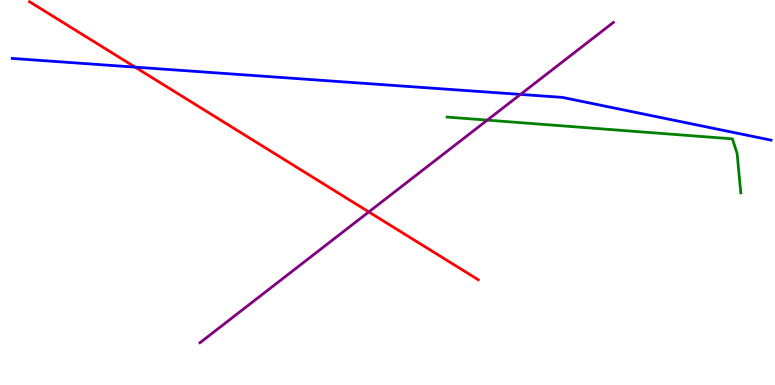[{'lines': ['blue', 'red'], 'intersections': [{'x': 1.74, 'y': 8.26}]}, {'lines': ['green', 'red'], 'intersections': []}, {'lines': ['purple', 'red'], 'intersections': [{'x': 4.76, 'y': 4.5}]}, {'lines': ['blue', 'green'], 'intersections': []}, {'lines': ['blue', 'purple'], 'intersections': [{'x': 6.72, 'y': 7.55}]}, {'lines': ['green', 'purple'], 'intersections': [{'x': 6.29, 'y': 6.88}]}]